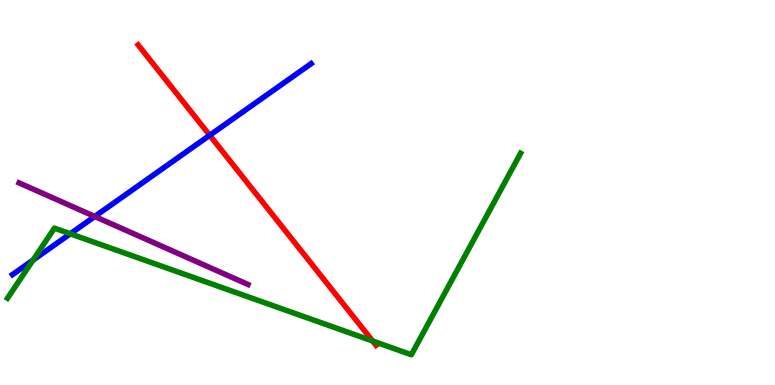[{'lines': ['blue', 'red'], 'intersections': [{'x': 2.71, 'y': 6.49}]}, {'lines': ['green', 'red'], 'intersections': [{'x': 4.81, 'y': 1.14}]}, {'lines': ['purple', 'red'], 'intersections': []}, {'lines': ['blue', 'green'], 'intersections': [{'x': 0.426, 'y': 3.24}, {'x': 0.907, 'y': 3.93}]}, {'lines': ['blue', 'purple'], 'intersections': [{'x': 1.22, 'y': 4.38}]}, {'lines': ['green', 'purple'], 'intersections': []}]